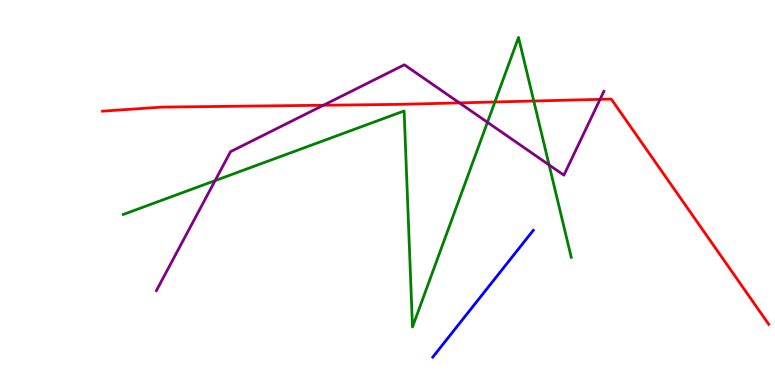[{'lines': ['blue', 'red'], 'intersections': []}, {'lines': ['green', 'red'], 'intersections': [{'x': 6.39, 'y': 7.35}, {'x': 6.89, 'y': 7.38}]}, {'lines': ['purple', 'red'], 'intersections': [{'x': 4.17, 'y': 7.27}, {'x': 5.93, 'y': 7.33}, {'x': 7.74, 'y': 7.42}]}, {'lines': ['blue', 'green'], 'intersections': []}, {'lines': ['blue', 'purple'], 'intersections': []}, {'lines': ['green', 'purple'], 'intersections': [{'x': 2.78, 'y': 5.31}, {'x': 6.29, 'y': 6.82}, {'x': 7.09, 'y': 5.72}]}]